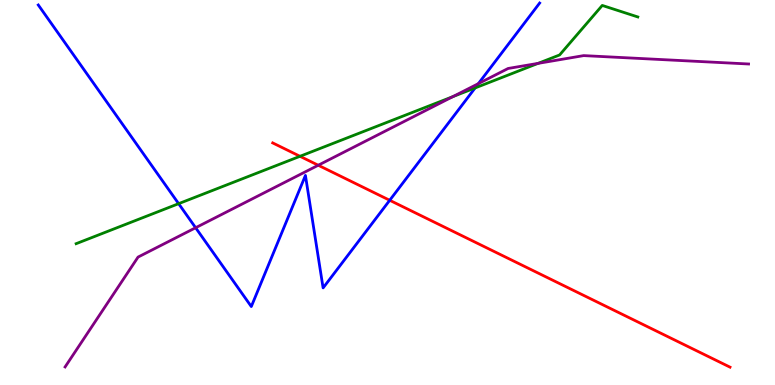[{'lines': ['blue', 'red'], 'intersections': [{'x': 5.03, 'y': 4.8}]}, {'lines': ['green', 'red'], 'intersections': [{'x': 3.87, 'y': 5.94}]}, {'lines': ['purple', 'red'], 'intersections': [{'x': 4.11, 'y': 5.71}]}, {'lines': ['blue', 'green'], 'intersections': [{'x': 2.3, 'y': 4.71}, {'x': 6.13, 'y': 7.72}]}, {'lines': ['blue', 'purple'], 'intersections': [{'x': 2.52, 'y': 4.08}, {'x': 6.17, 'y': 7.83}]}, {'lines': ['green', 'purple'], 'intersections': [{'x': 5.84, 'y': 7.49}, {'x': 6.94, 'y': 8.35}]}]